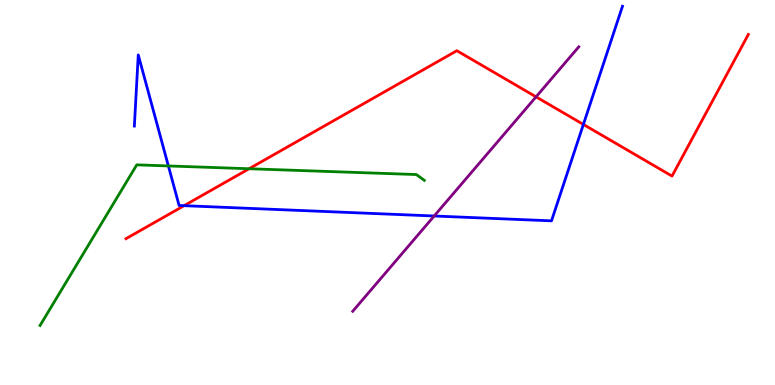[{'lines': ['blue', 'red'], 'intersections': [{'x': 2.38, 'y': 4.66}, {'x': 7.53, 'y': 6.77}]}, {'lines': ['green', 'red'], 'intersections': [{'x': 3.21, 'y': 5.62}]}, {'lines': ['purple', 'red'], 'intersections': [{'x': 6.92, 'y': 7.48}]}, {'lines': ['blue', 'green'], 'intersections': [{'x': 2.17, 'y': 5.69}]}, {'lines': ['blue', 'purple'], 'intersections': [{'x': 5.6, 'y': 4.39}]}, {'lines': ['green', 'purple'], 'intersections': []}]